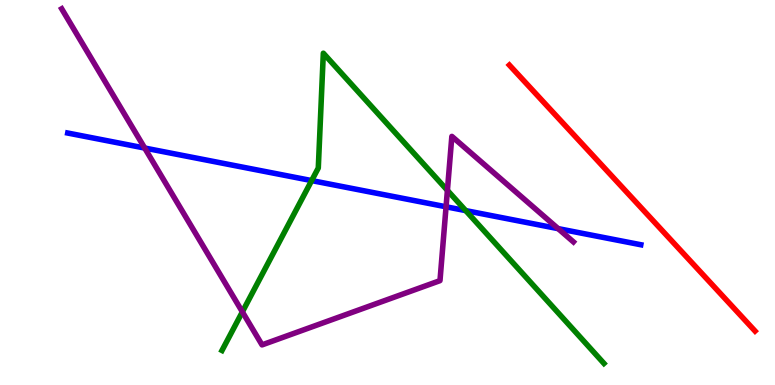[{'lines': ['blue', 'red'], 'intersections': []}, {'lines': ['green', 'red'], 'intersections': []}, {'lines': ['purple', 'red'], 'intersections': []}, {'lines': ['blue', 'green'], 'intersections': [{'x': 4.02, 'y': 5.31}, {'x': 6.01, 'y': 4.53}]}, {'lines': ['blue', 'purple'], 'intersections': [{'x': 1.87, 'y': 6.15}, {'x': 5.76, 'y': 4.63}, {'x': 7.2, 'y': 4.06}]}, {'lines': ['green', 'purple'], 'intersections': [{'x': 3.13, 'y': 1.9}, {'x': 5.77, 'y': 5.06}]}]